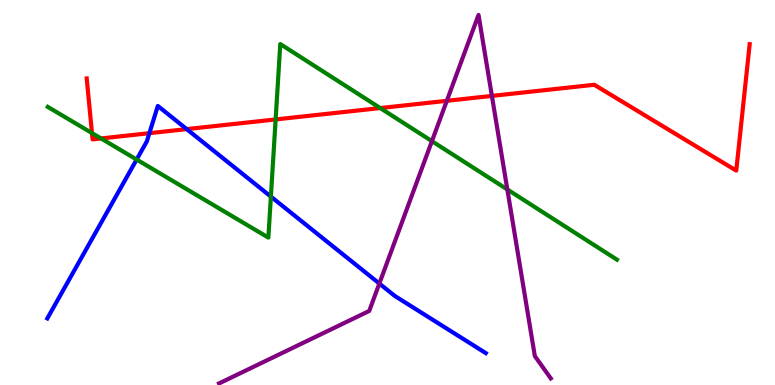[{'lines': ['blue', 'red'], 'intersections': [{'x': 1.93, 'y': 6.54}, {'x': 2.41, 'y': 6.65}]}, {'lines': ['green', 'red'], 'intersections': [{'x': 1.19, 'y': 6.54}, {'x': 1.3, 'y': 6.4}, {'x': 3.56, 'y': 6.9}, {'x': 4.91, 'y': 7.19}]}, {'lines': ['purple', 'red'], 'intersections': [{'x': 5.77, 'y': 7.38}, {'x': 6.35, 'y': 7.51}]}, {'lines': ['blue', 'green'], 'intersections': [{'x': 1.76, 'y': 5.86}, {'x': 3.5, 'y': 4.89}]}, {'lines': ['blue', 'purple'], 'intersections': [{'x': 4.89, 'y': 2.64}]}, {'lines': ['green', 'purple'], 'intersections': [{'x': 5.57, 'y': 6.33}, {'x': 6.55, 'y': 5.08}]}]